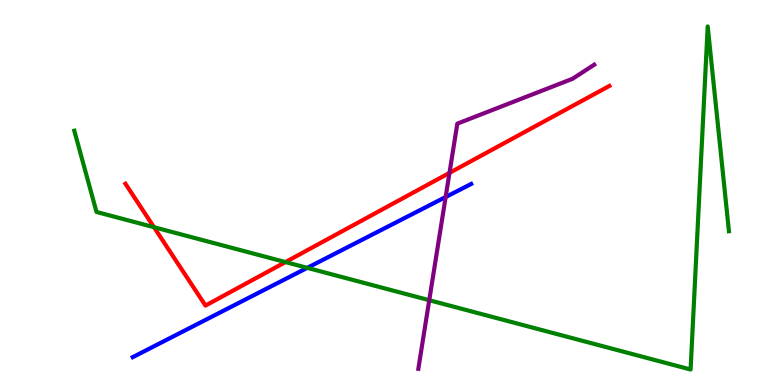[{'lines': ['blue', 'red'], 'intersections': []}, {'lines': ['green', 'red'], 'intersections': [{'x': 1.99, 'y': 4.1}, {'x': 3.68, 'y': 3.19}]}, {'lines': ['purple', 'red'], 'intersections': [{'x': 5.8, 'y': 5.51}]}, {'lines': ['blue', 'green'], 'intersections': [{'x': 3.96, 'y': 3.04}]}, {'lines': ['blue', 'purple'], 'intersections': [{'x': 5.75, 'y': 4.88}]}, {'lines': ['green', 'purple'], 'intersections': [{'x': 5.54, 'y': 2.2}]}]